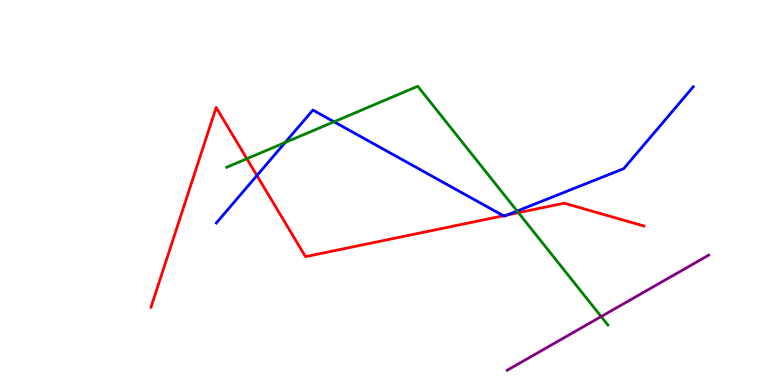[{'lines': ['blue', 'red'], 'intersections': [{'x': 3.32, 'y': 5.44}, {'x': 6.5, 'y': 4.4}, {'x': 6.54, 'y': 4.42}]}, {'lines': ['green', 'red'], 'intersections': [{'x': 3.19, 'y': 5.88}, {'x': 6.69, 'y': 4.48}]}, {'lines': ['purple', 'red'], 'intersections': []}, {'lines': ['blue', 'green'], 'intersections': [{'x': 3.68, 'y': 6.3}, {'x': 4.31, 'y': 6.84}, {'x': 6.67, 'y': 4.52}]}, {'lines': ['blue', 'purple'], 'intersections': []}, {'lines': ['green', 'purple'], 'intersections': [{'x': 7.76, 'y': 1.78}]}]